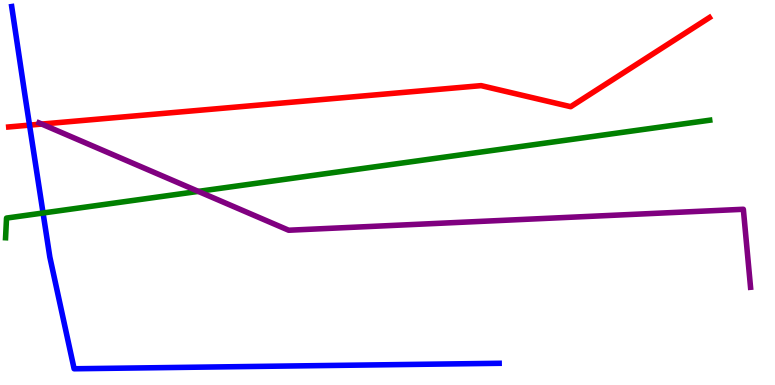[{'lines': ['blue', 'red'], 'intersections': [{'x': 0.381, 'y': 6.75}]}, {'lines': ['green', 'red'], 'intersections': []}, {'lines': ['purple', 'red'], 'intersections': [{'x': 0.539, 'y': 6.78}]}, {'lines': ['blue', 'green'], 'intersections': [{'x': 0.556, 'y': 4.47}]}, {'lines': ['blue', 'purple'], 'intersections': []}, {'lines': ['green', 'purple'], 'intersections': [{'x': 2.56, 'y': 5.03}]}]